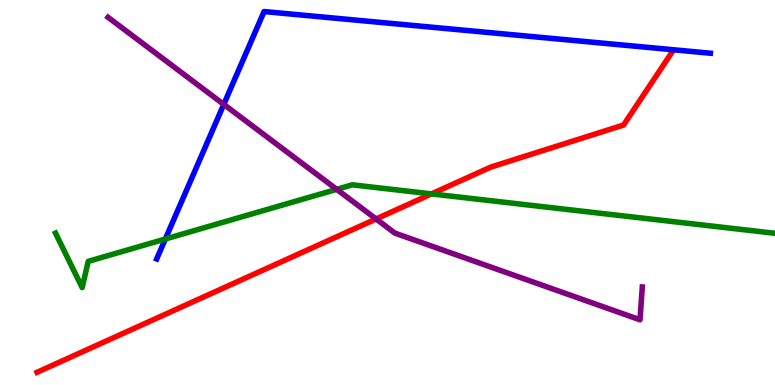[{'lines': ['blue', 'red'], 'intersections': []}, {'lines': ['green', 'red'], 'intersections': [{'x': 5.57, 'y': 4.96}]}, {'lines': ['purple', 'red'], 'intersections': [{'x': 4.85, 'y': 4.31}]}, {'lines': ['blue', 'green'], 'intersections': [{'x': 2.13, 'y': 3.79}]}, {'lines': ['blue', 'purple'], 'intersections': [{'x': 2.89, 'y': 7.29}]}, {'lines': ['green', 'purple'], 'intersections': [{'x': 4.34, 'y': 5.08}]}]